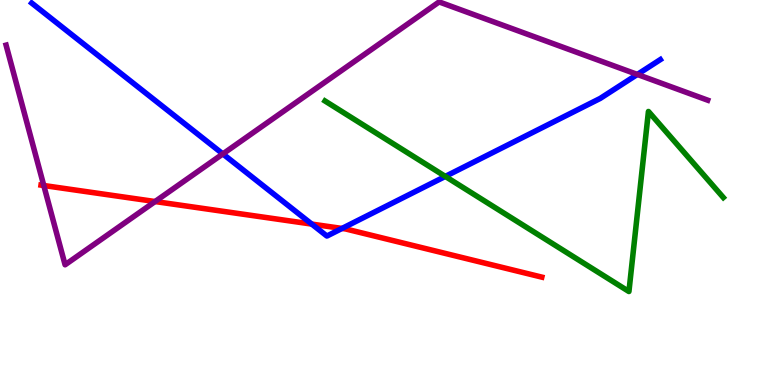[{'lines': ['blue', 'red'], 'intersections': [{'x': 4.02, 'y': 4.18}, {'x': 4.41, 'y': 4.07}]}, {'lines': ['green', 'red'], 'intersections': []}, {'lines': ['purple', 'red'], 'intersections': [{'x': 0.565, 'y': 5.18}, {'x': 2.0, 'y': 4.77}]}, {'lines': ['blue', 'green'], 'intersections': [{'x': 5.75, 'y': 5.42}]}, {'lines': ['blue', 'purple'], 'intersections': [{'x': 2.88, 'y': 6.0}, {'x': 8.22, 'y': 8.07}]}, {'lines': ['green', 'purple'], 'intersections': []}]